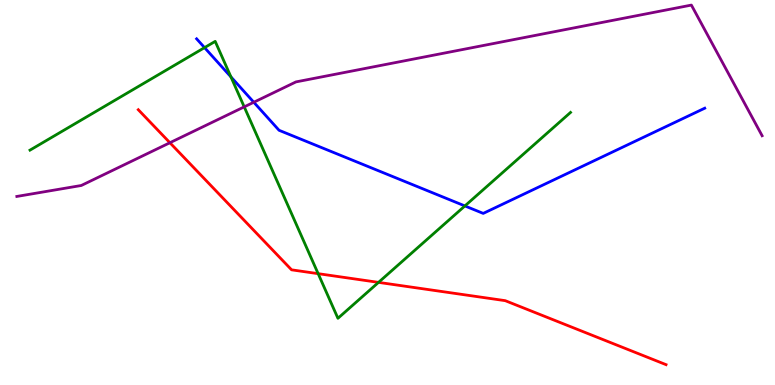[{'lines': ['blue', 'red'], 'intersections': []}, {'lines': ['green', 'red'], 'intersections': [{'x': 4.11, 'y': 2.89}, {'x': 4.88, 'y': 2.67}]}, {'lines': ['purple', 'red'], 'intersections': [{'x': 2.19, 'y': 6.29}]}, {'lines': ['blue', 'green'], 'intersections': [{'x': 2.64, 'y': 8.76}, {'x': 2.98, 'y': 8.0}, {'x': 6.0, 'y': 4.65}]}, {'lines': ['blue', 'purple'], 'intersections': [{'x': 3.27, 'y': 7.34}]}, {'lines': ['green', 'purple'], 'intersections': [{'x': 3.15, 'y': 7.22}]}]